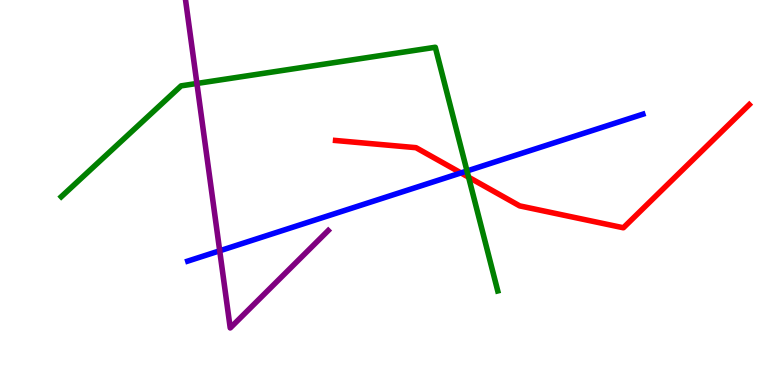[{'lines': ['blue', 'red'], 'intersections': [{'x': 5.95, 'y': 5.51}]}, {'lines': ['green', 'red'], 'intersections': [{'x': 6.05, 'y': 5.4}]}, {'lines': ['purple', 'red'], 'intersections': []}, {'lines': ['blue', 'green'], 'intersections': [{'x': 6.03, 'y': 5.56}]}, {'lines': ['blue', 'purple'], 'intersections': [{'x': 2.83, 'y': 3.49}]}, {'lines': ['green', 'purple'], 'intersections': [{'x': 2.54, 'y': 7.83}]}]